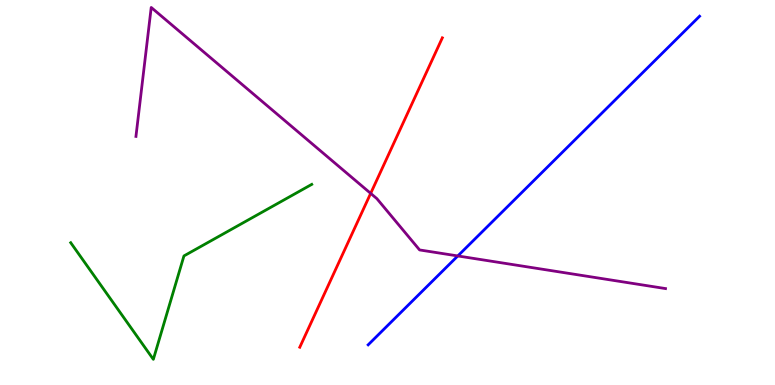[{'lines': ['blue', 'red'], 'intersections': []}, {'lines': ['green', 'red'], 'intersections': []}, {'lines': ['purple', 'red'], 'intersections': [{'x': 4.78, 'y': 4.98}]}, {'lines': ['blue', 'green'], 'intersections': []}, {'lines': ['blue', 'purple'], 'intersections': [{'x': 5.91, 'y': 3.35}]}, {'lines': ['green', 'purple'], 'intersections': []}]